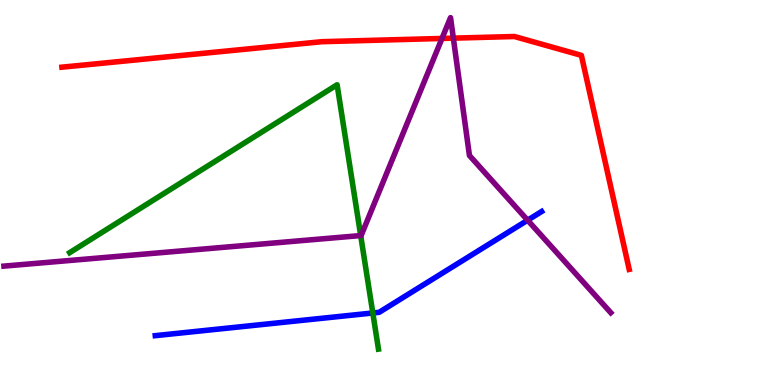[{'lines': ['blue', 'red'], 'intersections': []}, {'lines': ['green', 'red'], 'intersections': []}, {'lines': ['purple', 'red'], 'intersections': [{'x': 5.7, 'y': 9.0}, {'x': 5.85, 'y': 9.01}]}, {'lines': ['blue', 'green'], 'intersections': [{'x': 4.81, 'y': 1.87}]}, {'lines': ['blue', 'purple'], 'intersections': [{'x': 6.81, 'y': 4.28}]}, {'lines': ['green', 'purple'], 'intersections': [{'x': 4.65, 'y': 3.88}]}]